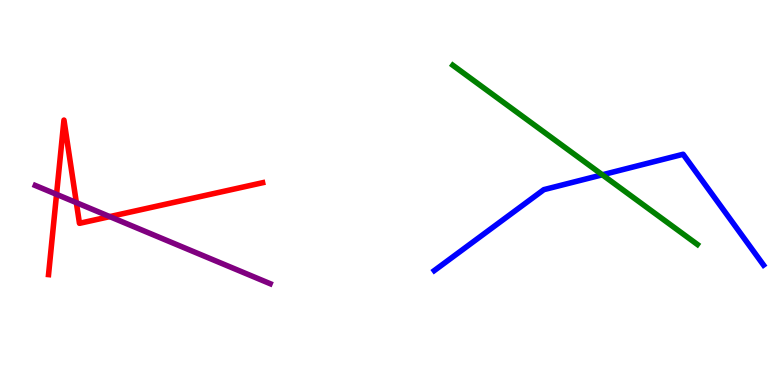[{'lines': ['blue', 'red'], 'intersections': []}, {'lines': ['green', 'red'], 'intersections': []}, {'lines': ['purple', 'red'], 'intersections': [{'x': 0.73, 'y': 4.95}, {'x': 0.985, 'y': 4.74}, {'x': 1.42, 'y': 4.37}]}, {'lines': ['blue', 'green'], 'intersections': [{'x': 7.77, 'y': 5.46}]}, {'lines': ['blue', 'purple'], 'intersections': []}, {'lines': ['green', 'purple'], 'intersections': []}]